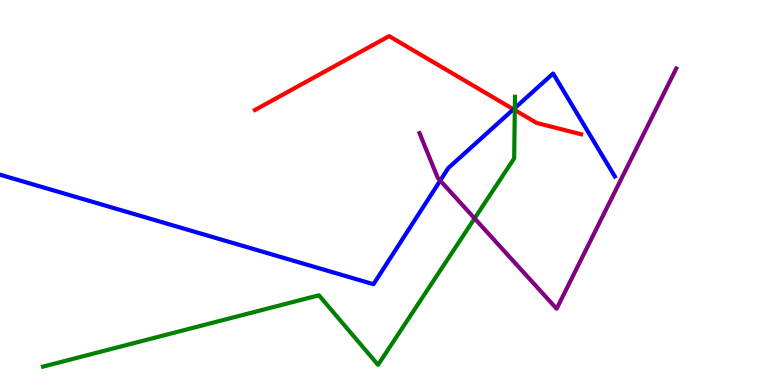[{'lines': ['blue', 'red'], 'intersections': [{'x': 6.63, 'y': 7.16}]}, {'lines': ['green', 'red'], 'intersections': [{'x': 6.64, 'y': 7.14}]}, {'lines': ['purple', 'red'], 'intersections': []}, {'lines': ['blue', 'green'], 'intersections': [{'x': 6.64, 'y': 7.19}]}, {'lines': ['blue', 'purple'], 'intersections': [{'x': 5.68, 'y': 5.31}]}, {'lines': ['green', 'purple'], 'intersections': [{'x': 6.12, 'y': 4.33}]}]